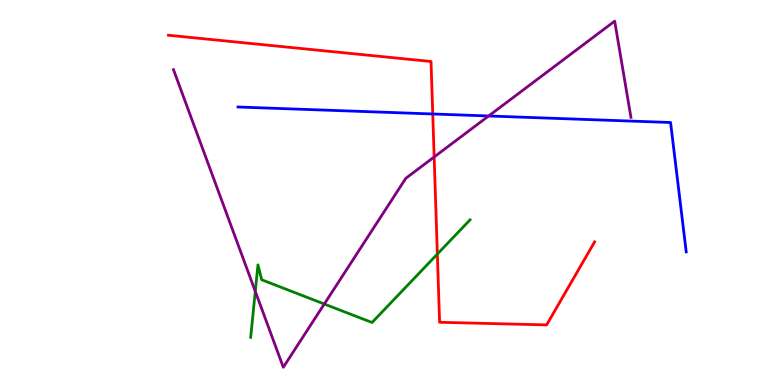[{'lines': ['blue', 'red'], 'intersections': [{'x': 5.58, 'y': 7.04}]}, {'lines': ['green', 'red'], 'intersections': [{'x': 5.64, 'y': 3.4}]}, {'lines': ['purple', 'red'], 'intersections': [{'x': 5.6, 'y': 5.92}]}, {'lines': ['blue', 'green'], 'intersections': []}, {'lines': ['blue', 'purple'], 'intersections': [{'x': 6.31, 'y': 6.99}]}, {'lines': ['green', 'purple'], 'intersections': [{'x': 3.29, 'y': 2.43}, {'x': 4.18, 'y': 2.1}]}]